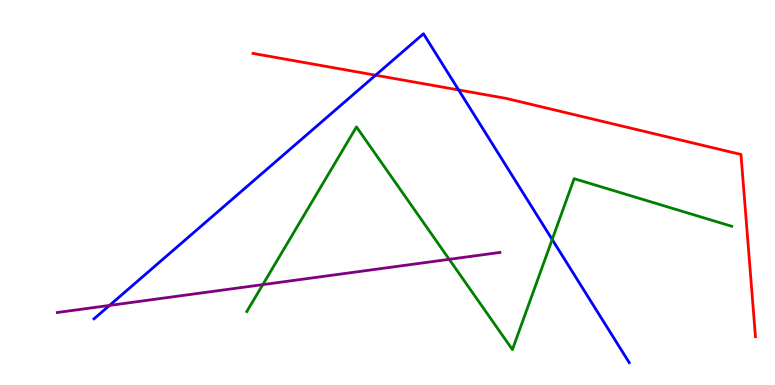[{'lines': ['blue', 'red'], 'intersections': [{'x': 4.85, 'y': 8.05}, {'x': 5.92, 'y': 7.66}]}, {'lines': ['green', 'red'], 'intersections': []}, {'lines': ['purple', 'red'], 'intersections': []}, {'lines': ['blue', 'green'], 'intersections': [{'x': 7.12, 'y': 3.78}]}, {'lines': ['blue', 'purple'], 'intersections': [{'x': 1.41, 'y': 2.07}]}, {'lines': ['green', 'purple'], 'intersections': [{'x': 3.39, 'y': 2.61}, {'x': 5.8, 'y': 3.26}]}]